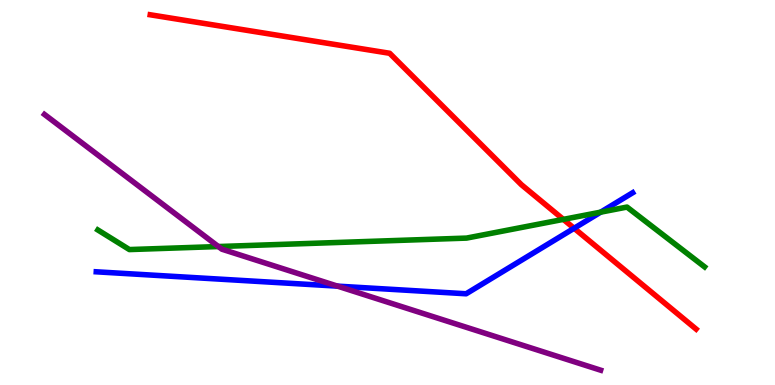[{'lines': ['blue', 'red'], 'intersections': [{'x': 7.41, 'y': 4.07}]}, {'lines': ['green', 'red'], 'intersections': [{'x': 7.27, 'y': 4.3}]}, {'lines': ['purple', 'red'], 'intersections': []}, {'lines': ['blue', 'green'], 'intersections': [{'x': 7.75, 'y': 4.49}]}, {'lines': ['blue', 'purple'], 'intersections': [{'x': 4.36, 'y': 2.57}]}, {'lines': ['green', 'purple'], 'intersections': [{'x': 2.82, 'y': 3.6}]}]